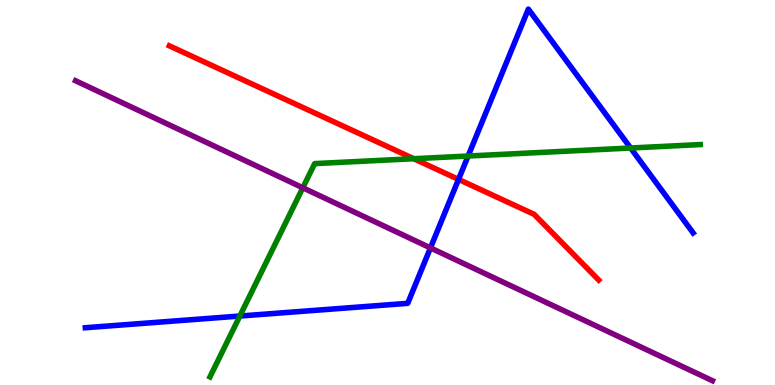[{'lines': ['blue', 'red'], 'intersections': [{'x': 5.92, 'y': 5.34}]}, {'lines': ['green', 'red'], 'intersections': [{'x': 5.34, 'y': 5.88}]}, {'lines': ['purple', 'red'], 'intersections': []}, {'lines': ['blue', 'green'], 'intersections': [{'x': 3.09, 'y': 1.79}, {'x': 6.04, 'y': 5.95}, {'x': 8.14, 'y': 6.16}]}, {'lines': ['blue', 'purple'], 'intersections': [{'x': 5.55, 'y': 3.56}]}, {'lines': ['green', 'purple'], 'intersections': [{'x': 3.91, 'y': 5.12}]}]